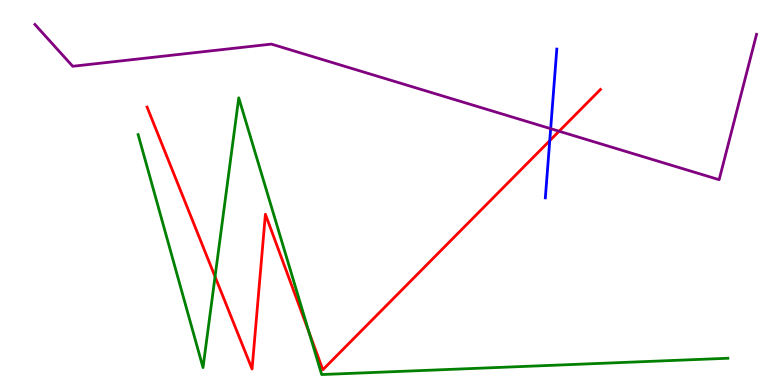[{'lines': ['blue', 'red'], 'intersections': [{'x': 7.09, 'y': 6.35}]}, {'lines': ['green', 'red'], 'intersections': [{'x': 2.77, 'y': 2.81}, {'x': 3.99, 'y': 1.36}]}, {'lines': ['purple', 'red'], 'intersections': [{'x': 7.21, 'y': 6.59}]}, {'lines': ['blue', 'green'], 'intersections': []}, {'lines': ['blue', 'purple'], 'intersections': [{'x': 7.11, 'y': 6.66}]}, {'lines': ['green', 'purple'], 'intersections': []}]